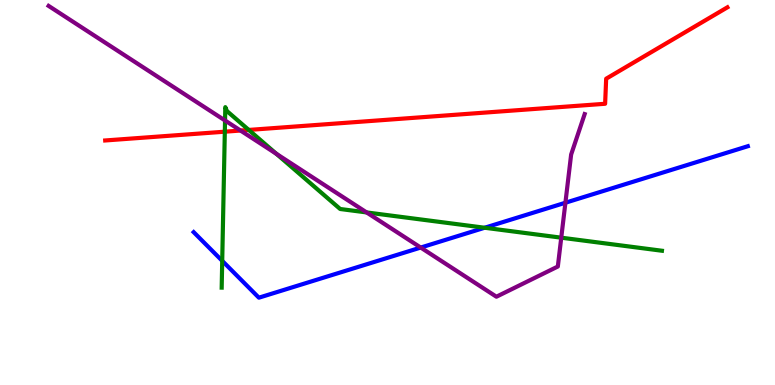[{'lines': ['blue', 'red'], 'intersections': []}, {'lines': ['green', 'red'], 'intersections': [{'x': 2.9, 'y': 6.58}, {'x': 3.21, 'y': 6.63}]}, {'lines': ['purple', 'red'], 'intersections': [{'x': 3.1, 'y': 6.61}]}, {'lines': ['blue', 'green'], 'intersections': [{'x': 2.87, 'y': 3.22}, {'x': 6.25, 'y': 4.08}]}, {'lines': ['blue', 'purple'], 'intersections': [{'x': 5.43, 'y': 3.57}, {'x': 7.3, 'y': 4.73}]}, {'lines': ['green', 'purple'], 'intersections': [{'x': 2.9, 'y': 6.87}, {'x': 3.57, 'y': 6.0}, {'x': 4.73, 'y': 4.48}, {'x': 7.24, 'y': 3.83}]}]